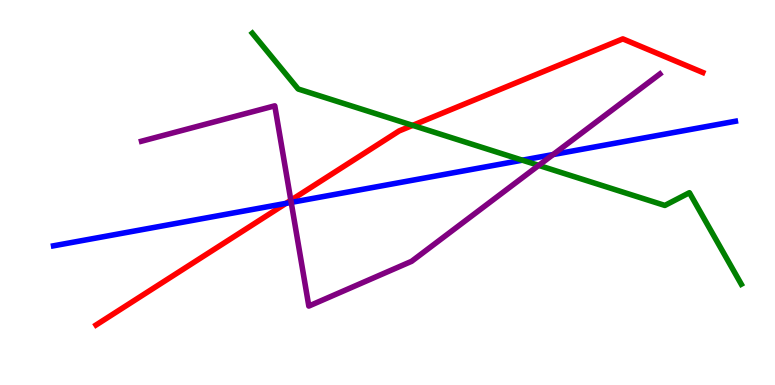[{'lines': ['blue', 'red'], 'intersections': [{'x': 3.69, 'y': 4.72}]}, {'lines': ['green', 'red'], 'intersections': [{'x': 5.32, 'y': 6.74}]}, {'lines': ['purple', 'red'], 'intersections': [{'x': 3.75, 'y': 4.8}]}, {'lines': ['blue', 'green'], 'intersections': [{'x': 6.74, 'y': 5.84}]}, {'lines': ['blue', 'purple'], 'intersections': [{'x': 3.76, 'y': 4.74}, {'x': 7.14, 'y': 5.99}]}, {'lines': ['green', 'purple'], 'intersections': [{'x': 6.95, 'y': 5.7}]}]